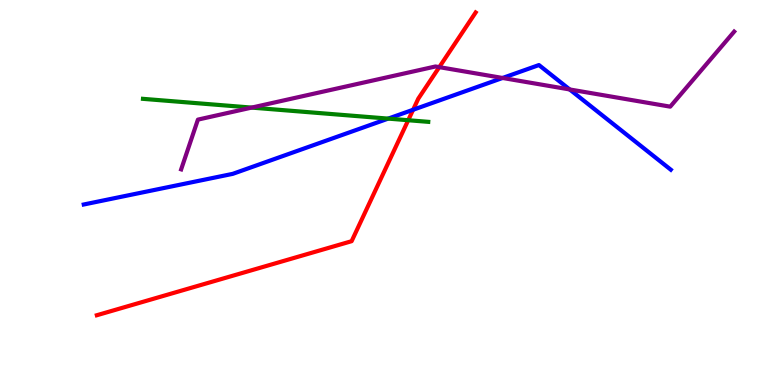[{'lines': ['blue', 'red'], 'intersections': [{'x': 5.33, 'y': 7.15}]}, {'lines': ['green', 'red'], 'intersections': [{'x': 5.27, 'y': 6.88}]}, {'lines': ['purple', 'red'], 'intersections': [{'x': 5.67, 'y': 8.26}]}, {'lines': ['blue', 'green'], 'intersections': [{'x': 5.01, 'y': 6.92}]}, {'lines': ['blue', 'purple'], 'intersections': [{'x': 6.48, 'y': 7.97}, {'x': 7.35, 'y': 7.68}]}, {'lines': ['green', 'purple'], 'intersections': [{'x': 3.25, 'y': 7.21}]}]